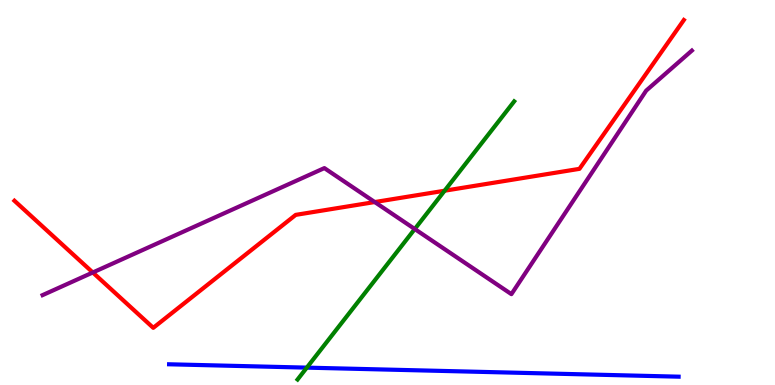[{'lines': ['blue', 'red'], 'intersections': []}, {'lines': ['green', 'red'], 'intersections': [{'x': 5.74, 'y': 5.05}]}, {'lines': ['purple', 'red'], 'intersections': [{'x': 1.2, 'y': 2.92}, {'x': 4.84, 'y': 4.75}]}, {'lines': ['blue', 'green'], 'intersections': [{'x': 3.96, 'y': 0.451}]}, {'lines': ['blue', 'purple'], 'intersections': []}, {'lines': ['green', 'purple'], 'intersections': [{'x': 5.35, 'y': 4.05}]}]